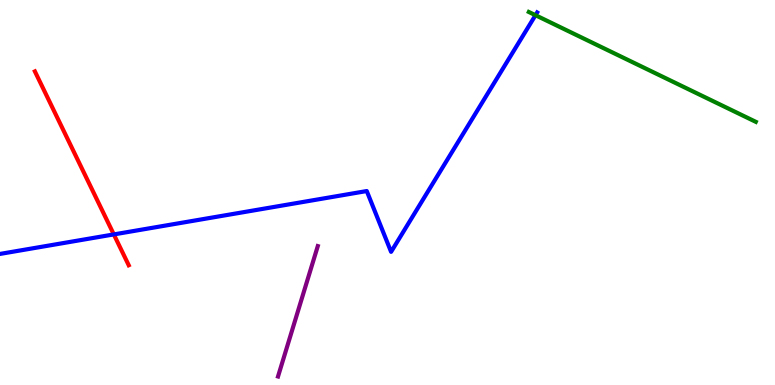[{'lines': ['blue', 'red'], 'intersections': [{'x': 1.47, 'y': 3.91}]}, {'lines': ['green', 'red'], 'intersections': []}, {'lines': ['purple', 'red'], 'intersections': []}, {'lines': ['blue', 'green'], 'intersections': [{'x': 6.91, 'y': 9.61}]}, {'lines': ['blue', 'purple'], 'intersections': []}, {'lines': ['green', 'purple'], 'intersections': []}]